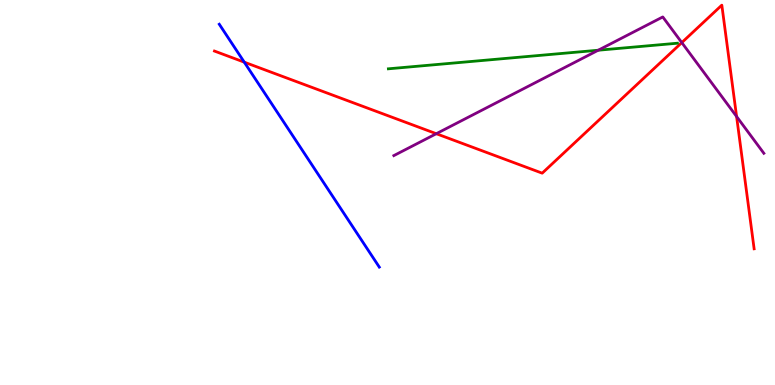[{'lines': ['blue', 'red'], 'intersections': [{'x': 3.15, 'y': 8.39}]}, {'lines': ['green', 'red'], 'intersections': []}, {'lines': ['purple', 'red'], 'intersections': [{'x': 5.63, 'y': 6.53}, {'x': 8.8, 'y': 8.89}, {'x': 9.5, 'y': 6.97}]}, {'lines': ['blue', 'green'], 'intersections': []}, {'lines': ['blue', 'purple'], 'intersections': []}, {'lines': ['green', 'purple'], 'intersections': [{'x': 7.72, 'y': 8.7}]}]